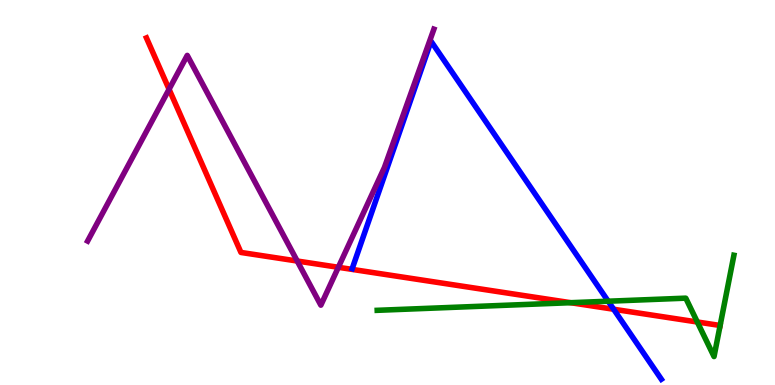[{'lines': ['blue', 'red'], 'intersections': [{'x': 7.92, 'y': 1.97}]}, {'lines': ['green', 'red'], 'intersections': [{'x': 7.36, 'y': 2.14}, {'x': 9.0, 'y': 1.64}]}, {'lines': ['purple', 'red'], 'intersections': [{'x': 2.18, 'y': 7.68}, {'x': 3.84, 'y': 3.22}, {'x': 4.37, 'y': 3.06}]}, {'lines': ['blue', 'green'], 'intersections': [{'x': 7.85, 'y': 2.18}]}, {'lines': ['blue', 'purple'], 'intersections': []}, {'lines': ['green', 'purple'], 'intersections': []}]